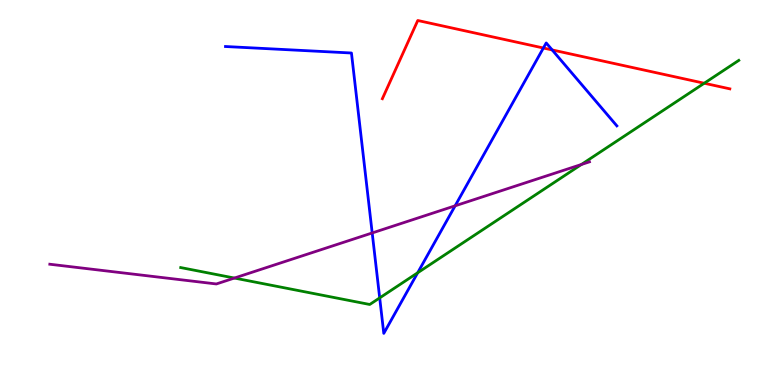[{'lines': ['blue', 'red'], 'intersections': [{'x': 7.01, 'y': 8.75}, {'x': 7.12, 'y': 8.7}]}, {'lines': ['green', 'red'], 'intersections': [{'x': 9.09, 'y': 7.84}]}, {'lines': ['purple', 'red'], 'intersections': []}, {'lines': ['blue', 'green'], 'intersections': [{'x': 4.9, 'y': 2.26}, {'x': 5.39, 'y': 2.92}]}, {'lines': ['blue', 'purple'], 'intersections': [{'x': 4.8, 'y': 3.95}, {'x': 5.87, 'y': 4.65}]}, {'lines': ['green', 'purple'], 'intersections': [{'x': 3.02, 'y': 2.78}, {'x': 7.5, 'y': 5.73}]}]